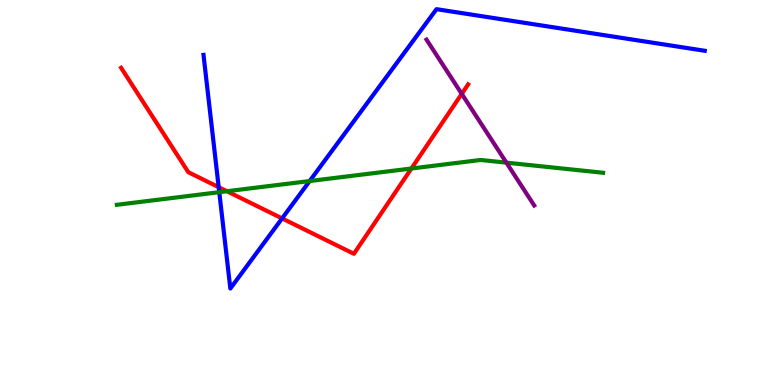[{'lines': ['blue', 'red'], 'intersections': [{'x': 2.82, 'y': 5.14}, {'x': 3.64, 'y': 4.33}]}, {'lines': ['green', 'red'], 'intersections': [{'x': 2.93, 'y': 5.03}, {'x': 5.31, 'y': 5.62}]}, {'lines': ['purple', 'red'], 'intersections': [{'x': 5.96, 'y': 7.56}]}, {'lines': ['blue', 'green'], 'intersections': [{'x': 2.83, 'y': 5.01}, {'x': 4.0, 'y': 5.3}]}, {'lines': ['blue', 'purple'], 'intersections': []}, {'lines': ['green', 'purple'], 'intersections': [{'x': 6.53, 'y': 5.78}]}]